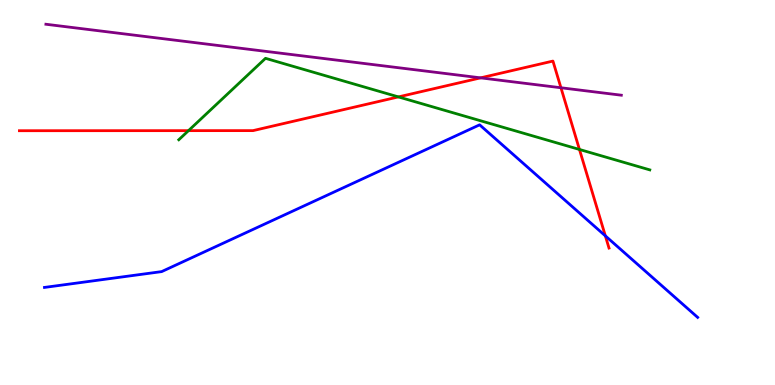[{'lines': ['blue', 'red'], 'intersections': [{'x': 7.81, 'y': 3.87}]}, {'lines': ['green', 'red'], 'intersections': [{'x': 2.43, 'y': 6.61}, {'x': 5.14, 'y': 7.48}, {'x': 7.48, 'y': 6.12}]}, {'lines': ['purple', 'red'], 'intersections': [{'x': 6.2, 'y': 7.98}, {'x': 7.24, 'y': 7.72}]}, {'lines': ['blue', 'green'], 'intersections': []}, {'lines': ['blue', 'purple'], 'intersections': []}, {'lines': ['green', 'purple'], 'intersections': []}]